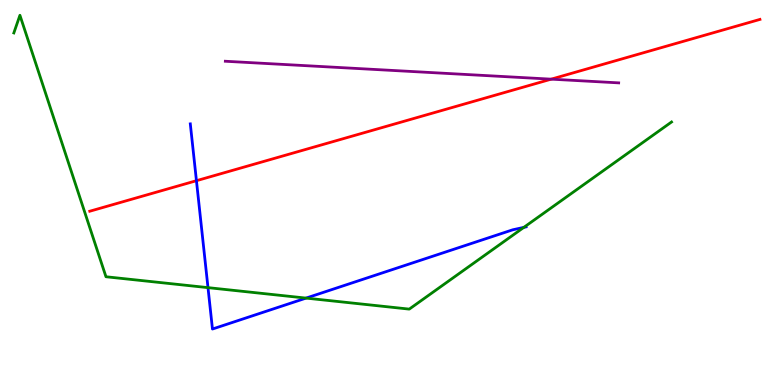[{'lines': ['blue', 'red'], 'intersections': [{'x': 2.53, 'y': 5.31}]}, {'lines': ['green', 'red'], 'intersections': []}, {'lines': ['purple', 'red'], 'intersections': [{'x': 7.11, 'y': 7.94}]}, {'lines': ['blue', 'green'], 'intersections': [{'x': 2.68, 'y': 2.53}, {'x': 3.95, 'y': 2.26}, {'x': 6.76, 'y': 4.09}]}, {'lines': ['blue', 'purple'], 'intersections': []}, {'lines': ['green', 'purple'], 'intersections': []}]